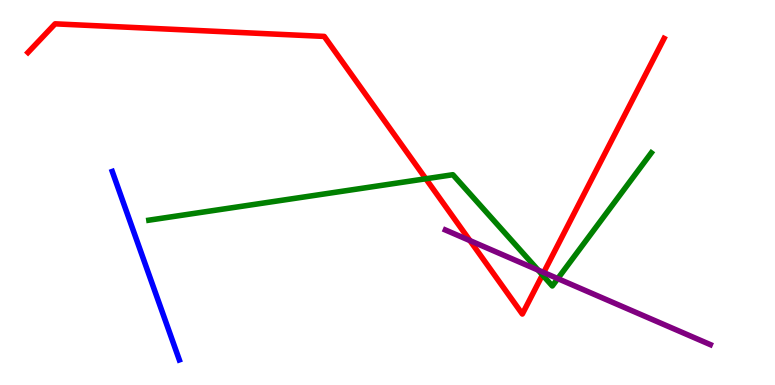[{'lines': ['blue', 'red'], 'intersections': []}, {'lines': ['green', 'red'], 'intersections': [{'x': 5.49, 'y': 5.36}, {'x': 7.0, 'y': 2.86}]}, {'lines': ['purple', 'red'], 'intersections': [{'x': 6.06, 'y': 3.75}, {'x': 7.02, 'y': 2.92}]}, {'lines': ['blue', 'green'], 'intersections': []}, {'lines': ['blue', 'purple'], 'intersections': []}, {'lines': ['green', 'purple'], 'intersections': [{'x': 6.94, 'y': 2.98}, {'x': 7.2, 'y': 2.76}]}]